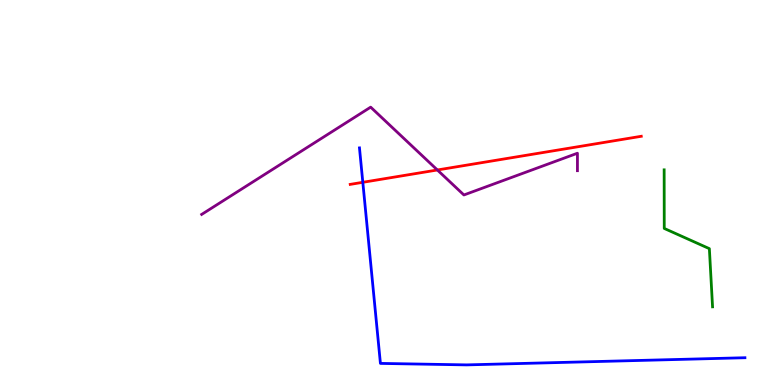[{'lines': ['blue', 'red'], 'intersections': [{'x': 4.68, 'y': 5.26}]}, {'lines': ['green', 'red'], 'intersections': []}, {'lines': ['purple', 'red'], 'intersections': [{'x': 5.64, 'y': 5.58}]}, {'lines': ['blue', 'green'], 'intersections': []}, {'lines': ['blue', 'purple'], 'intersections': []}, {'lines': ['green', 'purple'], 'intersections': []}]